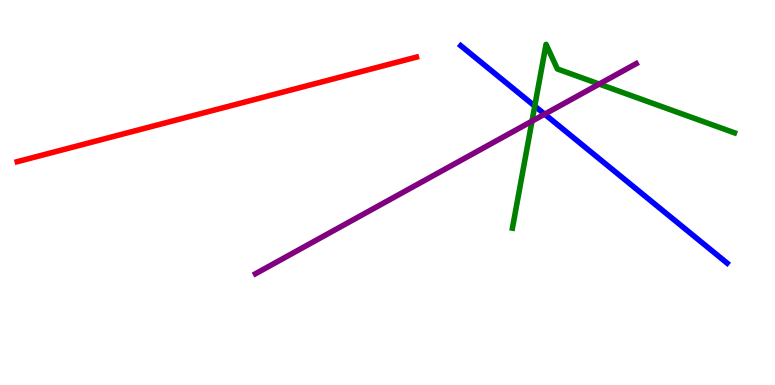[{'lines': ['blue', 'red'], 'intersections': []}, {'lines': ['green', 'red'], 'intersections': []}, {'lines': ['purple', 'red'], 'intersections': []}, {'lines': ['blue', 'green'], 'intersections': [{'x': 6.9, 'y': 7.24}]}, {'lines': ['blue', 'purple'], 'intersections': [{'x': 7.03, 'y': 7.03}]}, {'lines': ['green', 'purple'], 'intersections': [{'x': 6.86, 'y': 6.85}, {'x': 7.73, 'y': 7.82}]}]